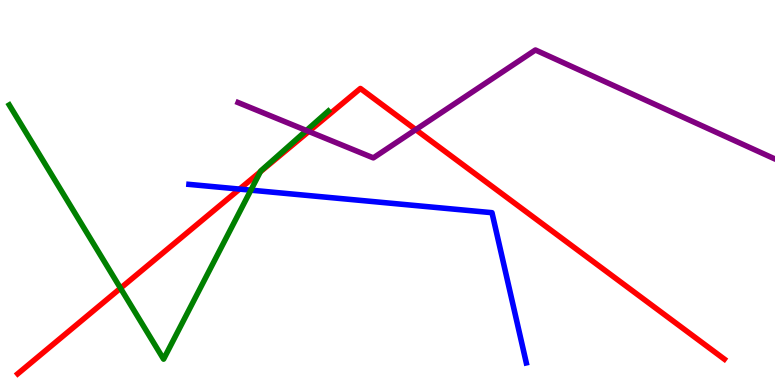[{'lines': ['blue', 'red'], 'intersections': [{'x': 3.09, 'y': 5.09}]}, {'lines': ['green', 'red'], 'intersections': [{'x': 1.56, 'y': 2.51}, {'x': 3.36, 'y': 5.54}]}, {'lines': ['purple', 'red'], 'intersections': [{'x': 3.98, 'y': 6.59}, {'x': 5.36, 'y': 6.63}]}, {'lines': ['blue', 'green'], 'intersections': [{'x': 3.24, 'y': 5.06}]}, {'lines': ['blue', 'purple'], 'intersections': []}, {'lines': ['green', 'purple'], 'intersections': [{'x': 3.95, 'y': 6.61}]}]